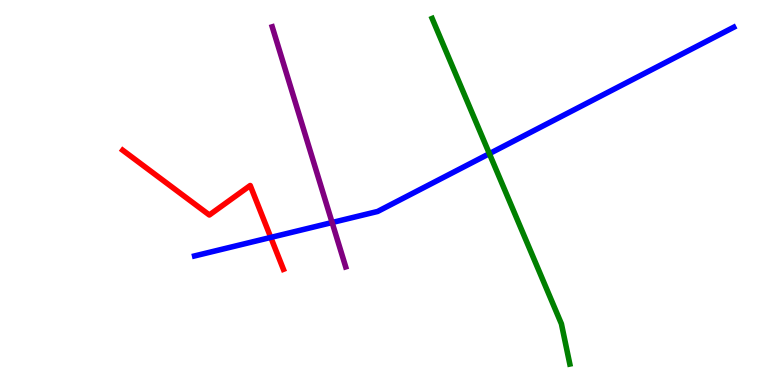[{'lines': ['blue', 'red'], 'intersections': [{'x': 3.49, 'y': 3.83}]}, {'lines': ['green', 'red'], 'intersections': []}, {'lines': ['purple', 'red'], 'intersections': []}, {'lines': ['blue', 'green'], 'intersections': [{'x': 6.31, 'y': 6.01}]}, {'lines': ['blue', 'purple'], 'intersections': [{'x': 4.29, 'y': 4.22}]}, {'lines': ['green', 'purple'], 'intersections': []}]